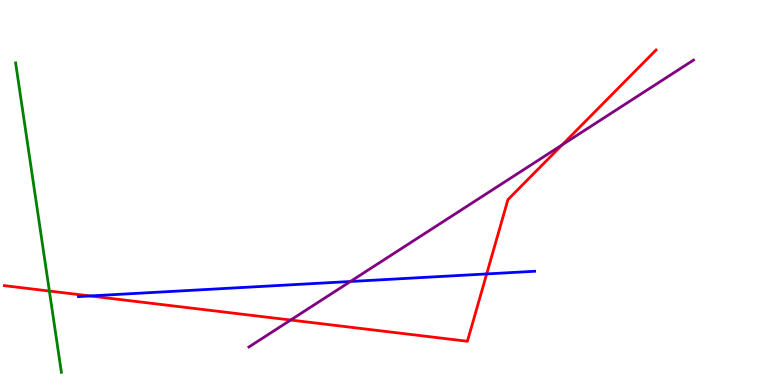[{'lines': ['blue', 'red'], 'intersections': [{'x': 1.16, 'y': 2.31}, {'x': 6.28, 'y': 2.88}]}, {'lines': ['green', 'red'], 'intersections': [{'x': 0.637, 'y': 2.44}]}, {'lines': ['purple', 'red'], 'intersections': [{'x': 3.75, 'y': 1.69}, {'x': 7.25, 'y': 6.24}]}, {'lines': ['blue', 'green'], 'intersections': []}, {'lines': ['blue', 'purple'], 'intersections': [{'x': 4.52, 'y': 2.69}]}, {'lines': ['green', 'purple'], 'intersections': []}]